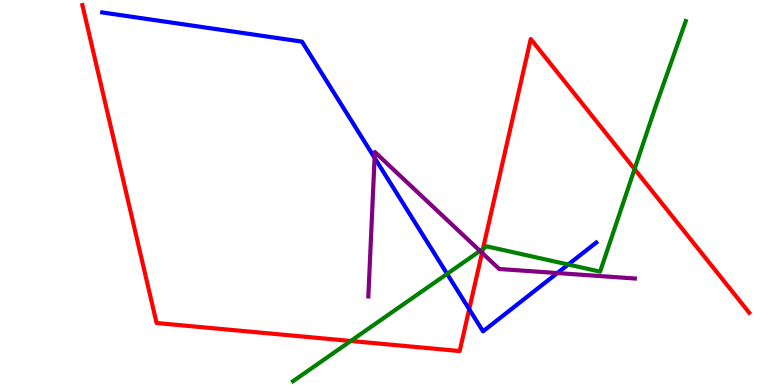[{'lines': ['blue', 'red'], 'intersections': [{'x': 6.05, 'y': 1.97}]}, {'lines': ['green', 'red'], 'intersections': [{'x': 4.53, 'y': 1.14}, {'x': 6.23, 'y': 3.54}, {'x': 8.19, 'y': 5.61}]}, {'lines': ['purple', 'red'], 'intersections': [{'x': 6.22, 'y': 3.43}]}, {'lines': ['blue', 'green'], 'intersections': [{'x': 5.77, 'y': 2.89}, {'x': 7.33, 'y': 3.13}]}, {'lines': ['blue', 'purple'], 'intersections': [{'x': 4.83, 'y': 5.9}, {'x': 7.19, 'y': 2.91}]}, {'lines': ['green', 'purple'], 'intersections': [{'x': 6.19, 'y': 3.48}]}]